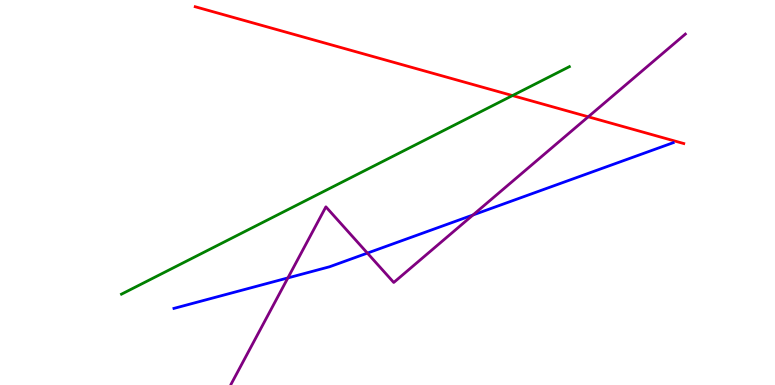[{'lines': ['blue', 'red'], 'intersections': []}, {'lines': ['green', 'red'], 'intersections': [{'x': 6.61, 'y': 7.52}]}, {'lines': ['purple', 'red'], 'intersections': [{'x': 7.59, 'y': 6.97}]}, {'lines': ['blue', 'green'], 'intersections': []}, {'lines': ['blue', 'purple'], 'intersections': [{'x': 3.71, 'y': 2.78}, {'x': 4.74, 'y': 3.43}, {'x': 6.1, 'y': 4.42}]}, {'lines': ['green', 'purple'], 'intersections': []}]